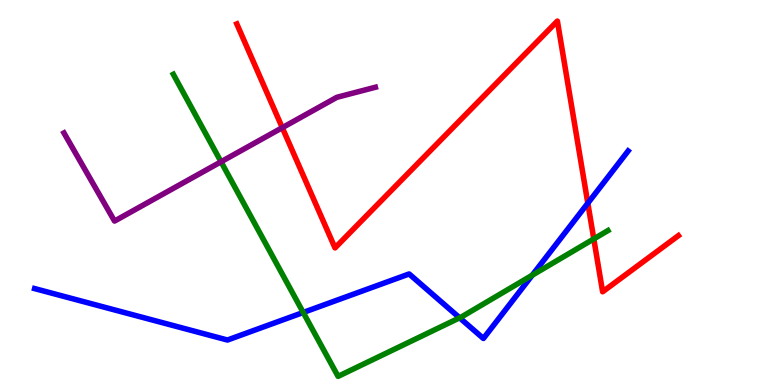[{'lines': ['blue', 'red'], 'intersections': [{'x': 7.58, 'y': 4.72}]}, {'lines': ['green', 'red'], 'intersections': [{'x': 7.66, 'y': 3.79}]}, {'lines': ['purple', 'red'], 'intersections': [{'x': 3.64, 'y': 6.68}]}, {'lines': ['blue', 'green'], 'intersections': [{'x': 3.91, 'y': 1.88}, {'x': 5.93, 'y': 1.75}, {'x': 6.87, 'y': 2.85}]}, {'lines': ['blue', 'purple'], 'intersections': []}, {'lines': ['green', 'purple'], 'intersections': [{'x': 2.85, 'y': 5.8}]}]